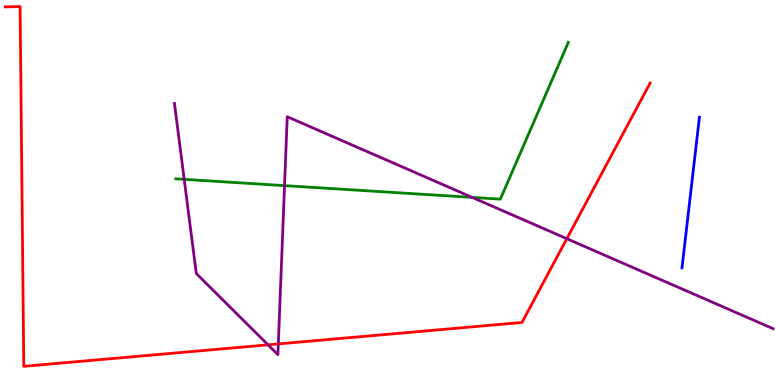[{'lines': ['blue', 'red'], 'intersections': []}, {'lines': ['green', 'red'], 'intersections': []}, {'lines': ['purple', 'red'], 'intersections': [{'x': 3.46, 'y': 1.04}, {'x': 3.59, 'y': 1.07}, {'x': 7.31, 'y': 3.8}]}, {'lines': ['blue', 'green'], 'intersections': []}, {'lines': ['blue', 'purple'], 'intersections': []}, {'lines': ['green', 'purple'], 'intersections': [{'x': 2.38, 'y': 5.34}, {'x': 3.67, 'y': 5.18}, {'x': 6.09, 'y': 4.87}]}]